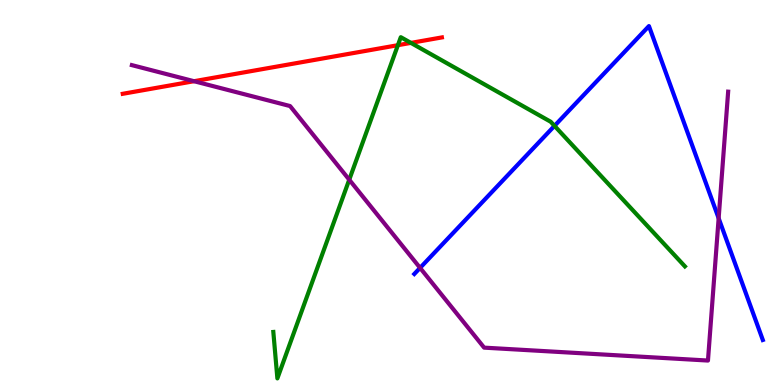[{'lines': ['blue', 'red'], 'intersections': []}, {'lines': ['green', 'red'], 'intersections': [{'x': 5.13, 'y': 8.83}, {'x': 5.3, 'y': 8.89}]}, {'lines': ['purple', 'red'], 'intersections': [{'x': 2.5, 'y': 7.89}]}, {'lines': ['blue', 'green'], 'intersections': [{'x': 7.15, 'y': 6.73}]}, {'lines': ['blue', 'purple'], 'intersections': [{'x': 5.42, 'y': 3.04}, {'x': 9.27, 'y': 4.33}]}, {'lines': ['green', 'purple'], 'intersections': [{'x': 4.51, 'y': 5.33}]}]